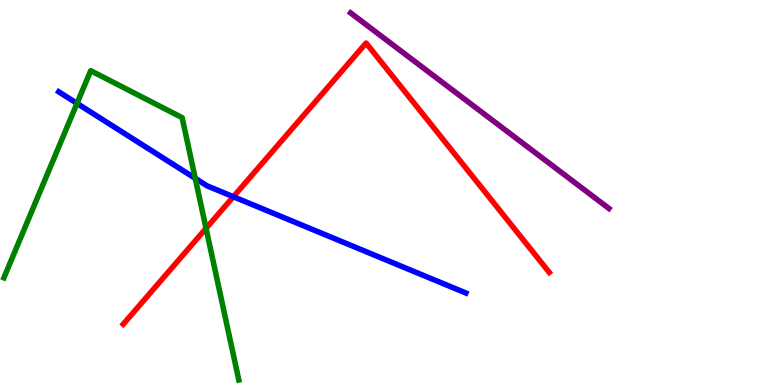[{'lines': ['blue', 'red'], 'intersections': [{'x': 3.01, 'y': 4.89}]}, {'lines': ['green', 'red'], 'intersections': [{'x': 2.66, 'y': 4.07}]}, {'lines': ['purple', 'red'], 'intersections': []}, {'lines': ['blue', 'green'], 'intersections': [{'x': 0.994, 'y': 7.31}, {'x': 2.52, 'y': 5.37}]}, {'lines': ['blue', 'purple'], 'intersections': []}, {'lines': ['green', 'purple'], 'intersections': []}]